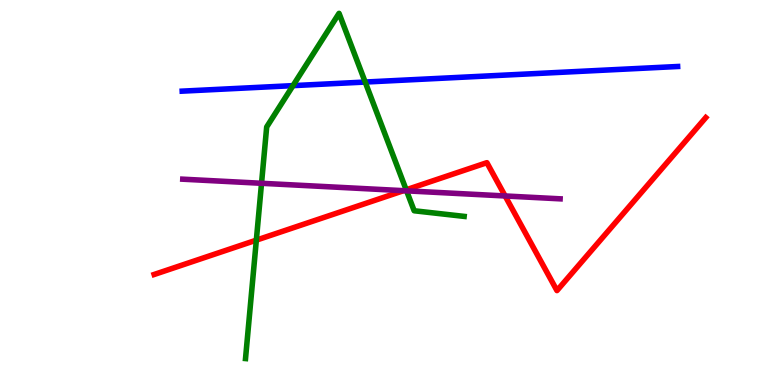[{'lines': ['blue', 'red'], 'intersections': []}, {'lines': ['green', 'red'], 'intersections': [{'x': 3.31, 'y': 3.76}, {'x': 5.24, 'y': 5.07}]}, {'lines': ['purple', 'red'], 'intersections': [{'x': 5.21, 'y': 5.05}, {'x': 6.52, 'y': 4.91}]}, {'lines': ['blue', 'green'], 'intersections': [{'x': 3.78, 'y': 7.78}, {'x': 4.71, 'y': 7.87}]}, {'lines': ['blue', 'purple'], 'intersections': []}, {'lines': ['green', 'purple'], 'intersections': [{'x': 3.37, 'y': 5.24}, {'x': 5.25, 'y': 5.04}]}]